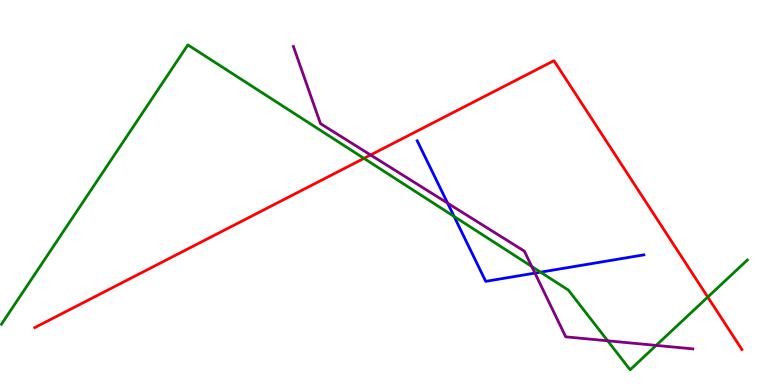[{'lines': ['blue', 'red'], 'intersections': []}, {'lines': ['green', 'red'], 'intersections': [{'x': 4.7, 'y': 5.89}, {'x': 9.13, 'y': 2.28}]}, {'lines': ['purple', 'red'], 'intersections': [{'x': 4.78, 'y': 5.97}]}, {'lines': ['blue', 'green'], 'intersections': [{'x': 5.86, 'y': 4.38}, {'x': 6.97, 'y': 2.93}]}, {'lines': ['blue', 'purple'], 'intersections': [{'x': 5.78, 'y': 4.72}, {'x': 6.9, 'y': 2.91}]}, {'lines': ['green', 'purple'], 'intersections': [{'x': 6.86, 'y': 3.08}, {'x': 7.84, 'y': 1.15}, {'x': 8.47, 'y': 1.03}]}]